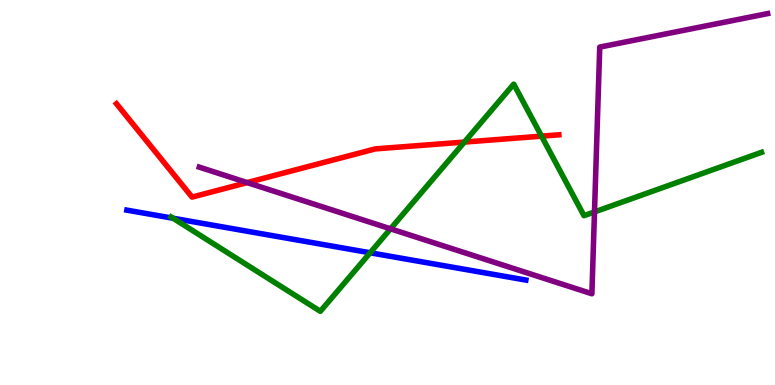[{'lines': ['blue', 'red'], 'intersections': []}, {'lines': ['green', 'red'], 'intersections': [{'x': 5.99, 'y': 6.31}, {'x': 6.99, 'y': 6.46}]}, {'lines': ['purple', 'red'], 'intersections': [{'x': 3.19, 'y': 5.26}]}, {'lines': ['blue', 'green'], 'intersections': [{'x': 2.23, 'y': 4.33}, {'x': 4.78, 'y': 3.43}]}, {'lines': ['blue', 'purple'], 'intersections': []}, {'lines': ['green', 'purple'], 'intersections': [{'x': 5.04, 'y': 4.06}, {'x': 7.67, 'y': 4.5}]}]